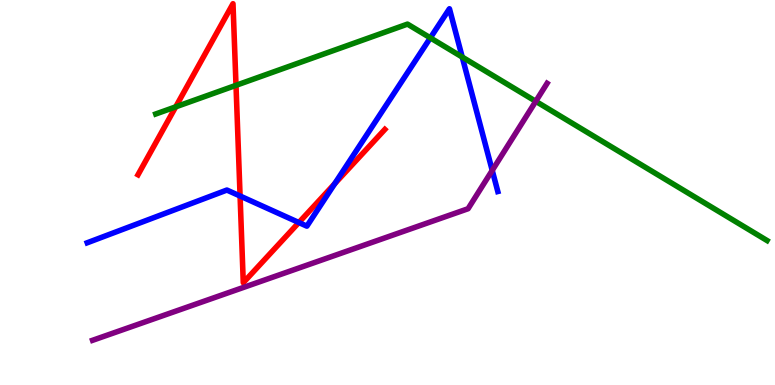[{'lines': ['blue', 'red'], 'intersections': [{'x': 3.1, 'y': 4.91}, {'x': 3.86, 'y': 4.22}, {'x': 4.32, 'y': 5.23}]}, {'lines': ['green', 'red'], 'intersections': [{'x': 2.27, 'y': 7.22}, {'x': 3.05, 'y': 7.78}]}, {'lines': ['purple', 'red'], 'intersections': []}, {'lines': ['blue', 'green'], 'intersections': [{'x': 5.55, 'y': 9.02}, {'x': 5.96, 'y': 8.52}]}, {'lines': ['blue', 'purple'], 'intersections': [{'x': 6.35, 'y': 5.57}]}, {'lines': ['green', 'purple'], 'intersections': [{'x': 6.91, 'y': 7.37}]}]